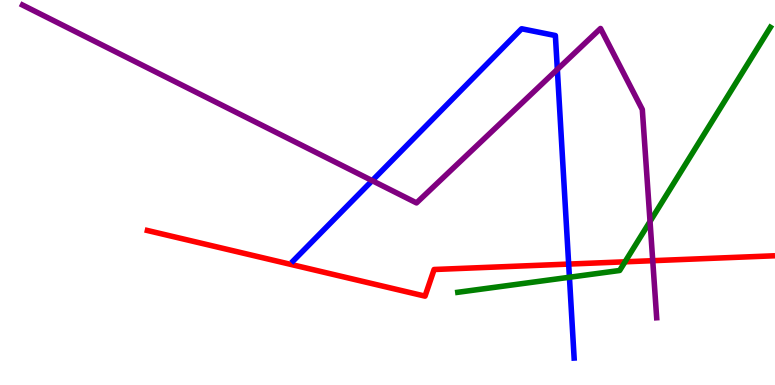[{'lines': ['blue', 'red'], 'intersections': [{'x': 7.34, 'y': 3.14}]}, {'lines': ['green', 'red'], 'intersections': [{'x': 8.07, 'y': 3.2}]}, {'lines': ['purple', 'red'], 'intersections': [{'x': 8.42, 'y': 3.23}]}, {'lines': ['blue', 'green'], 'intersections': [{'x': 7.35, 'y': 2.8}]}, {'lines': ['blue', 'purple'], 'intersections': [{'x': 4.8, 'y': 5.31}, {'x': 7.19, 'y': 8.2}]}, {'lines': ['green', 'purple'], 'intersections': [{'x': 8.39, 'y': 4.25}]}]